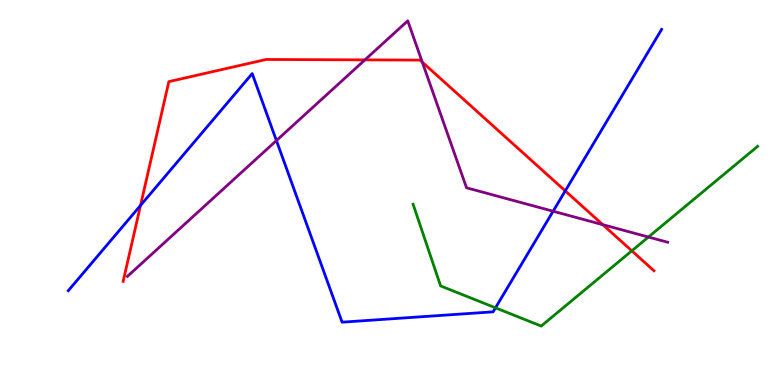[{'lines': ['blue', 'red'], 'intersections': [{'x': 1.81, 'y': 4.66}, {'x': 7.29, 'y': 5.04}]}, {'lines': ['green', 'red'], 'intersections': [{'x': 8.15, 'y': 3.49}]}, {'lines': ['purple', 'red'], 'intersections': [{'x': 4.71, 'y': 8.44}, {'x': 5.45, 'y': 8.39}, {'x': 7.78, 'y': 4.16}]}, {'lines': ['blue', 'green'], 'intersections': [{'x': 6.39, 'y': 2.0}]}, {'lines': ['blue', 'purple'], 'intersections': [{'x': 3.57, 'y': 6.35}, {'x': 7.14, 'y': 4.51}]}, {'lines': ['green', 'purple'], 'intersections': [{'x': 8.37, 'y': 3.84}]}]